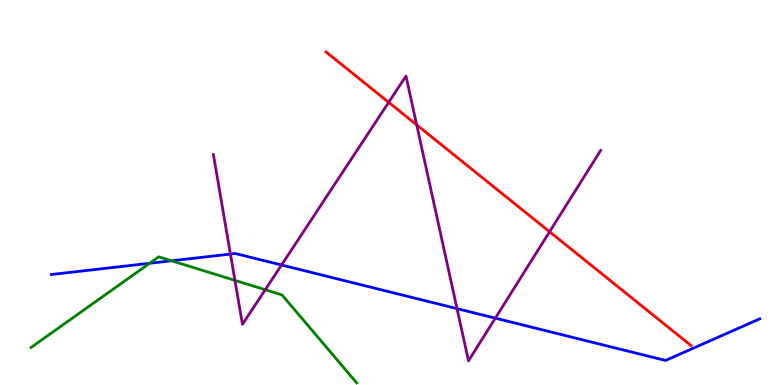[{'lines': ['blue', 'red'], 'intersections': []}, {'lines': ['green', 'red'], 'intersections': []}, {'lines': ['purple', 'red'], 'intersections': [{'x': 5.02, 'y': 7.34}, {'x': 5.38, 'y': 6.76}, {'x': 7.09, 'y': 3.98}]}, {'lines': ['blue', 'green'], 'intersections': [{'x': 1.93, 'y': 3.16}, {'x': 2.21, 'y': 3.23}]}, {'lines': ['blue', 'purple'], 'intersections': [{'x': 2.97, 'y': 3.4}, {'x': 3.63, 'y': 3.12}, {'x': 5.9, 'y': 1.98}, {'x': 6.39, 'y': 1.74}]}, {'lines': ['green', 'purple'], 'intersections': [{'x': 3.03, 'y': 2.72}, {'x': 3.42, 'y': 2.47}]}]